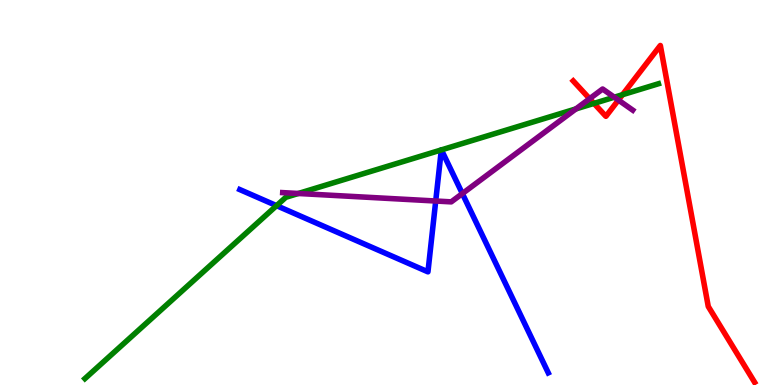[{'lines': ['blue', 'red'], 'intersections': []}, {'lines': ['green', 'red'], 'intersections': [{'x': 7.66, 'y': 7.31}, {'x': 8.03, 'y': 7.54}]}, {'lines': ['purple', 'red'], 'intersections': [{'x': 7.61, 'y': 7.44}, {'x': 7.98, 'y': 7.4}]}, {'lines': ['blue', 'green'], 'intersections': [{'x': 3.57, 'y': 4.66}, {'x': 5.69, 'y': 6.11}, {'x': 5.7, 'y': 6.11}]}, {'lines': ['blue', 'purple'], 'intersections': [{'x': 5.62, 'y': 4.78}, {'x': 5.97, 'y': 4.97}]}, {'lines': ['green', 'purple'], 'intersections': [{'x': 3.85, 'y': 4.97}, {'x': 7.43, 'y': 7.17}, {'x': 7.93, 'y': 7.48}]}]